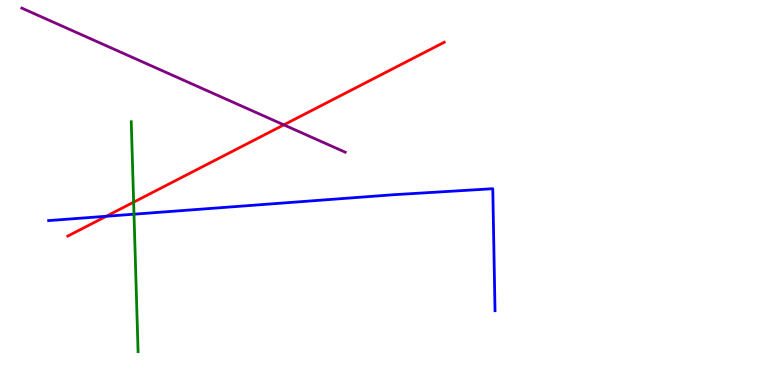[{'lines': ['blue', 'red'], 'intersections': [{'x': 1.37, 'y': 4.38}]}, {'lines': ['green', 'red'], 'intersections': [{'x': 1.72, 'y': 4.75}]}, {'lines': ['purple', 'red'], 'intersections': [{'x': 3.66, 'y': 6.76}]}, {'lines': ['blue', 'green'], 'intersections': [{'x': 1.73, 'y': 4.44}]}, {'lines': ['blue', 'purple'], 'intersections': []}, {'lines': ['green', 'purple'], 'intersections': []}]